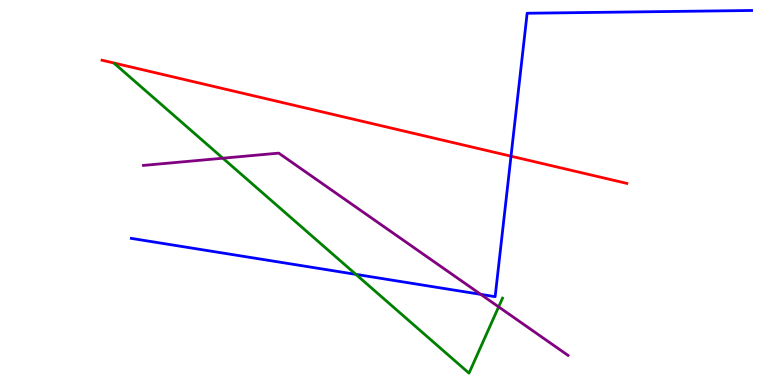[{'lines': ['blue', 'red'], 'intersections': [{'x': 6.59, 'y': 5.94}]}, {'lines': ['green', 'red'], 'intersections': []}, {'lines': ['purple', 'red'], 'intersections': []}, {'lines': ['blue', 'green'], 'intersections': [{'x': 4.59, 'y': 2.87}]}, {'lines': ['blue', 'purple'], 'intersections': [{'x': 6.2, 'y': 2.35}]}, {'lines': ['green', 'purple'], 'intersections': [{'x': 2.88, 'y': 5.89}, {'x': 6.43, 'y': 2.03}]}]